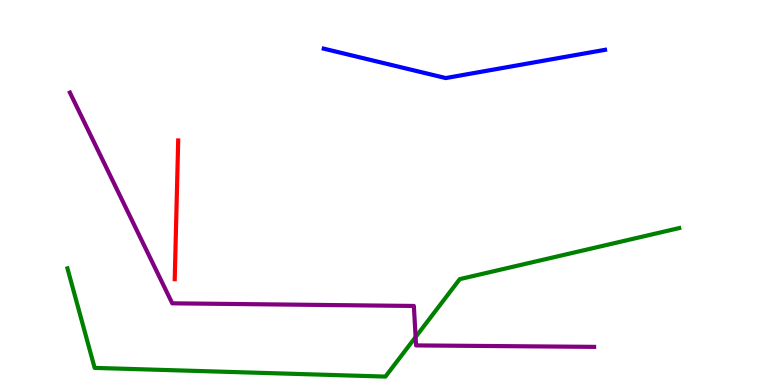[{'lines': ['blue', 'red'], 'intersections': []}, {'lines': ['green', 'red'], 'intersections': []}, {'lines': ['purple', 'red'], 'intersections': []}, {'lines': ['blue', 'green'], 'intersections': []}, {'lines': ['blue', 'purple'], 'intersections': []}, {'lines': ['green', 'purple'], 'intersections': [{'x': 5.36, 'y': 1.25}]}]